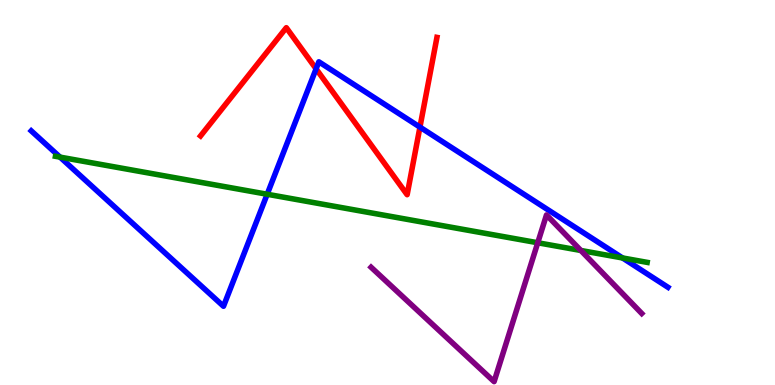[{'lines': ['blue', 'red'], 'intersections': [{'x': 4.08, 'y': 8.21}, {'x': 5.42, 'y': 6.7}]}, {'lines': ['green', 'red'], 'intersections': []}, {'lines': ['purple', 'red'], 'intersections': []}, {'lines': ['blue', 'green'], 'intersections': [{'x': 0.775, 'y': 5.92}, {'x': 3.45, 'y': 4.95}, {'x': 8.03, 'y': 3.3}]}, {'lines': ['blue', 'purple'], 'intersections': []}, {'lines': ['green', 'purple'], 'intersections': [{'x': 6.94, 'y': 3.69}, {'x': 7.5, 'y': 3.49}]}]